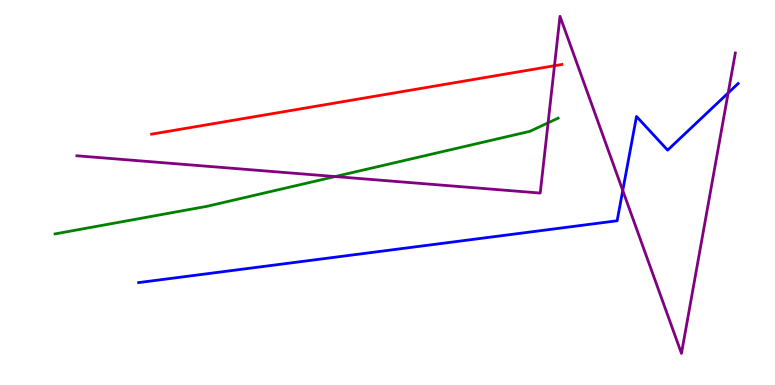[{'lines': ['blue', 'red'], 'intersections': []}, {'lines': ['green', 'red'], 'intersections': []}, {'lines': ['purple', 'red'], 'intersections': [{'x': 7.15, 'y': 8.29}]}, {'lines': ['blue', 'green'], 'intersections': []}, {'lines': ['blue', 'purple'], 'intersections': [{'x': 8.04, 'y': 5.05}, {'x': 9.4, 'y': 7.59}]}, {'lines': ['green', 'purple'], 'intersections': [{'x': 4.32, 'y': 5.41}, {'x': 7.07, 'y': 6.81}]}]